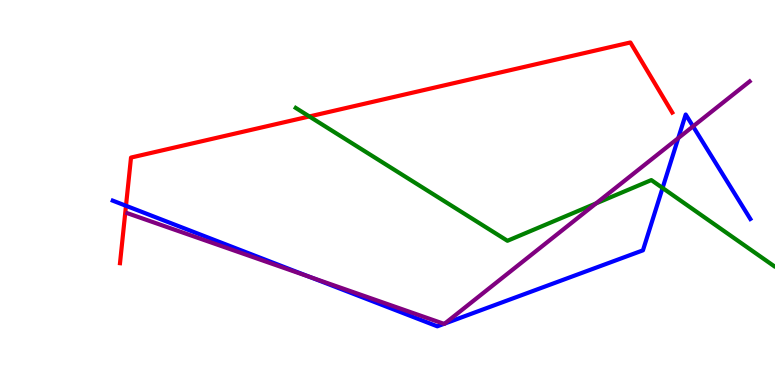[{'lines': ['blue', 'red'], 'intersections': [{'x': 1.63, 'y': 4.66}]}, {'lines': ['green', 'red'], 'intersections': [{'x': 3.99, 'y': 6.98}]}, {'lines': ['purple', 'red'], 'intersections': []}, {'lines': ['blue', 'green'], 'intersections': [{'x': 8.55, 'y': 5.12}]}, {'lines': ['blue', 'purple'], 'intersections': [{'x': 4.0, 'y': 2.81}, {'x': 5.73, 'y': 1.59}, {'x': 5.74, 'y': 1.6}, {'x': 8.75, 'y': 6.41}, {'x': 8.94, 'y': 6.72}]}, {'lines': ['green', 'purple'], 'intersections': [{'x': 7.69, 'y': 4.72}]}]